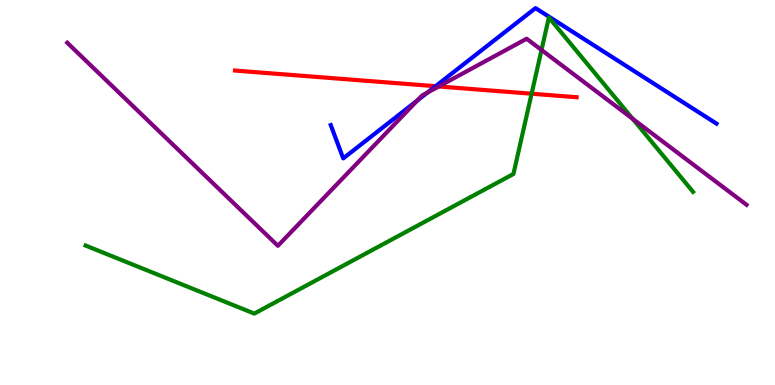[{'lines': ['blue', 'red'], 'intersections': [{'x': 5.62, 'y': 7.76}]}, {'lines': ['green', 'red'], 'intersections': [{'x': 6.86, 'y': 7.57}]}, {'lines': ['purple', 'red'], 'intersections': [{'x': 5.66, 'y': 7.75}]}, {'lines': ['blue', 'green'], 'intersections': []}, {'lines': ['blue', 'purple'], 'intersections': [{'x': 5.39, 'y': 7.39}, {'x': 5.51, 'y': 7.59}]}, {'lines': ['green', 'purple'], 'intersections': [{'x': 6.99, 'y': 8.7}, {'x': 8.16, 'y': 6.91}]}]